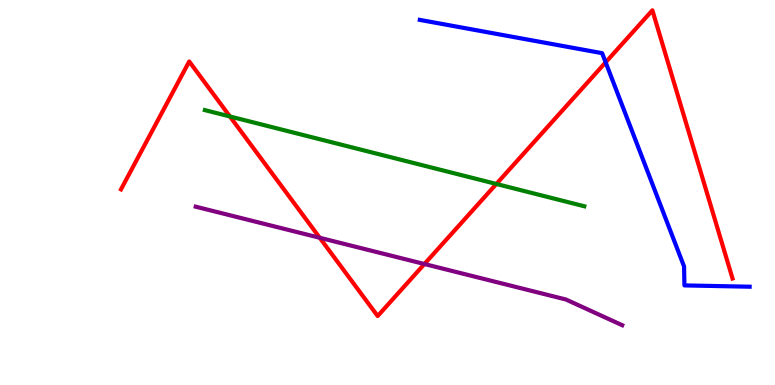[{'lines': ['blue', 'red'], 'intersections': [{'x': 7.81, 'y': 8.38}]}, {'lines': ['green', 'red'], 'intersections': [{'x': 2.97, 'y': 6.97}, {'x': 6.4, 'y': 5.22}]}, {'lines': ['purple', 'red'], 'intersections': [{'x': 4.13, 'y': 3.82}, {'x': 5.48, 'y': 3.14}]}, {'lines': ['blue', 'green'], 'intersections': []}, {'lines': ['blue', 'purple'], 'intersections': []}, {'lines': ['green', 'purple'], 'intersections': []}]